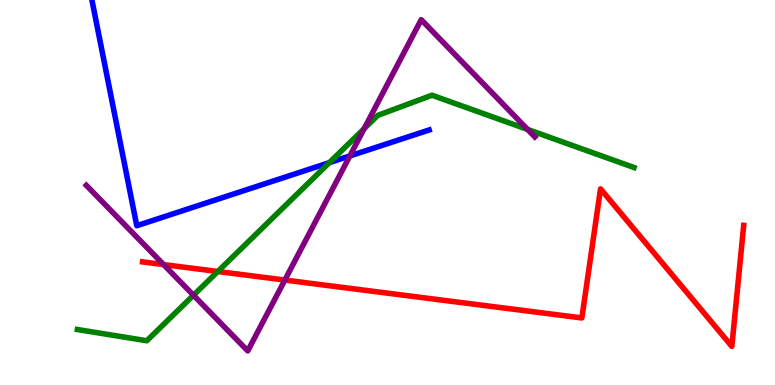[{'lines': ['blue', 'red'], 'intersections': []}, {'lines': ['green', 'red'], 'intersections': [{'x': 2.81, 'y': 2.95}]}, {'lines': ['purple', 'red'], 'intersections': [{'x': 2.11, 'y': 3.13}, {'x': 3.68, 'y': 2.73}]}, {'lines': ['blue', 'green'], 'intersections': [{'x': 4.25, 'y': 5.77}]}, {'lines': ['blue', 'purple'], 'intersections': [{'x': 4.51, 'y': 5.95}]}, {'lines': ['green', 'purple'], 'intersections': [{'x': 2.5, 'y': 2.33}, {'x': 4.7, 'y': 6.66}, {'x': 6.81, 'y': 6.64}]}]